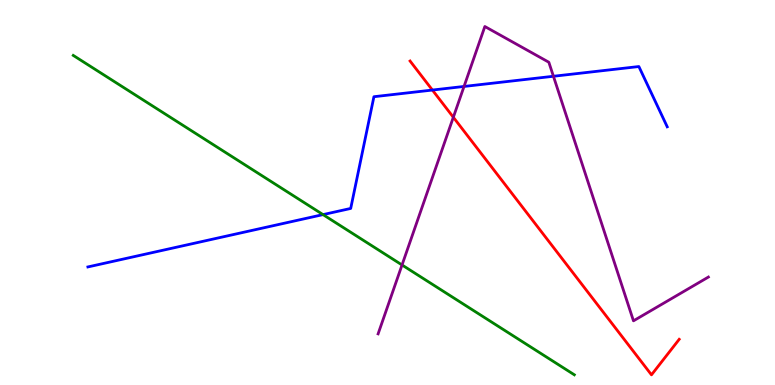[{'lines': ['blue', 'red'], 'intersections': [{'x': 5.58, 'y': 7.66}]}, {'lines': ['green', 'red'], 'intersections': []}, {'lines': ['purple', 'red'], 'intersections': [{'x': 5.85, 'y': 6.95}]}, {'lines': ['blue', 'green'], 'intersections': [{'x': 4.17, 'y': 4.43}]}, {'lines': ['blue', 'purple'], 'intersections': [{'x': 5.99, 'y': 7.75}, {'x': 7.14, 'y': 8.02}]}, {'lines': ['green', 'purple'], 'intersections': [{'x': 5.19, 'y': 3.12}]}]